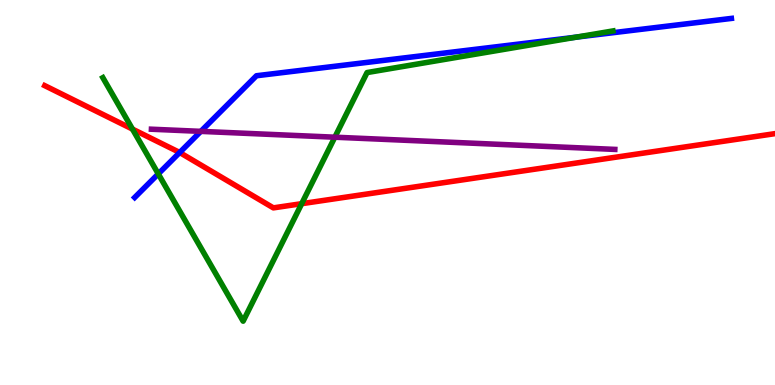[{'lines': ['blue', 'red'], 'intersections': [{'x': 2.32, 'y': 6.04}]}, {'lines': ['green', 'red'], 'intersections': [{'x': 1.71, 'y': 6.65}, {'x': 3.89, 'y': 4.71}]}, {'lines': ['purple', 'red'], 'intersections': []}, {'lines': ['blue', 'green'], 'intersections': [{'x': 2.04, 'y': 5.48}, {'x': 7.44, 'y': 9.04}]}, {'lines': ['blue', 'purple'], 'intersections': [{'x': 2.59, 'y': 6.59}]}, {'lines': ['green', 'purple'], 'intersections': [{'x': 4.32, 'y': 6.44}]}]